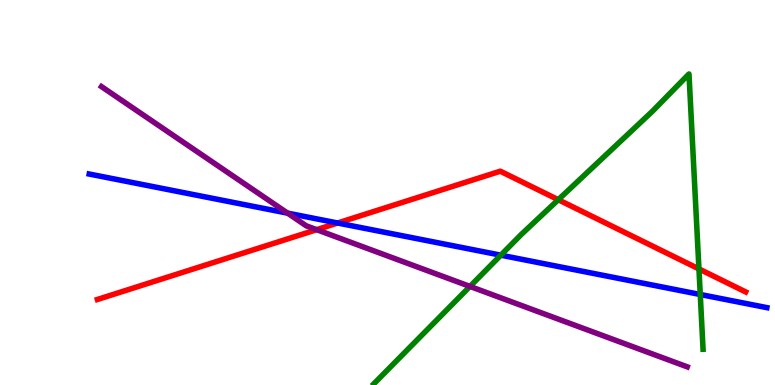[{'lines': ['blue', 'red'], 'intersections': [{'x': 4.36, 'y': 4.21}]}, {'lines': ['green', 'red'], 'intersections': [{'x': 7.2, 'y': 4.81}, {'x': 9.02, 'y': 3.01}]}, {'lines': ['purple', 'red'], 'intersections': [{'x': 4.09, 'y': 4.03}]}, {'lines': ['blue', 'green'], 'intersections': [{'x': 6.46, 'y': 3.37}, {'x': 9.04, 'y': 2.35}]}, {'lines': ['blue', 'purple'], 'intersections': [{'x': 3.71, 'y': 4.46}]}, {'lines': ['green', 'purple'], 'intersections': [{'x': 6.06, 'y': 2.56}]}]